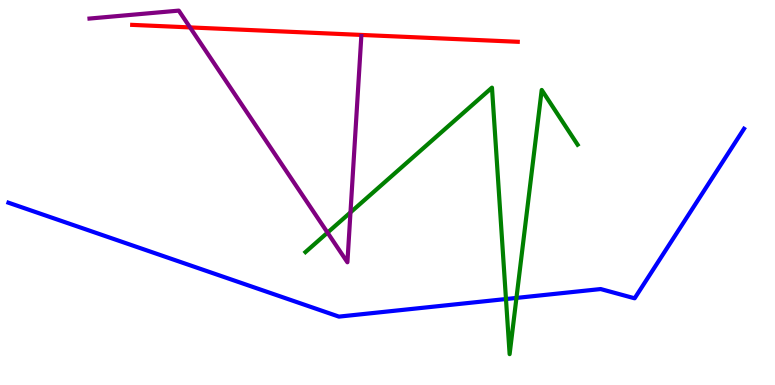[{'lines': ['blue', 'red'], 'intersections': []}, {'lines': ['green', 'red'], 'intersections': []}, {'lines': ['purple', 'red'], 'intersections': [{'x': 2.45, 'y': 9.29}]}, {'lines': ['blue', 'green'], 'intersections': [{'x': 6.53, 'y': 2.23}, {'x': 6.66, 'y': 2.26}]}, {'lines': ['blue', 'purple'], 'intersections': []}, {'lines': ['green', 'purple'], 'intersections': [{'x': 4.23, 'y': 3.96}, {'x': 4.52, 'y': 4.48}]}]